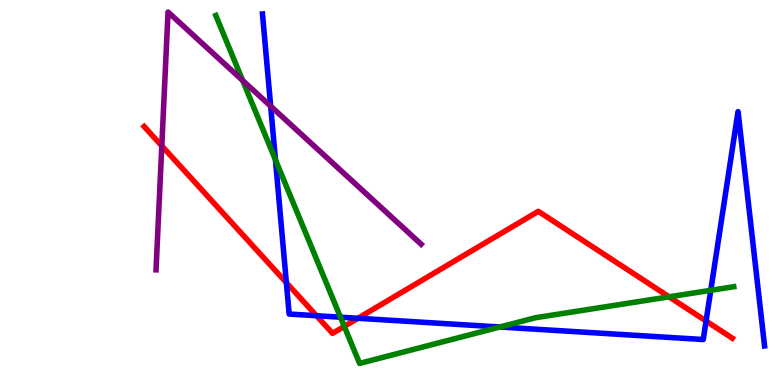[{'lines': ['blue', 'red'], 'intersections': [{'x': 3.7, 'y': 2.66}, {'x': 4.08, 'y': 1.8}, {'x': 4.62, 'y': 1.73}, {'x': 9.11, 'y': 1.66}]}, {'lines': ['green', 'red'], 'intersections': [{'x': 4.44, 'y': 1.52}, {'x': 8.63, 'y': 2.29}]}, {'lines': ['purple', 'red'], 'intersections': [{'x': 2.09, 'y': 6.21}]}, {'lines': ['blue', 'green'], 'intersections': [{'x': 3.55, 'y': 5.85}, {'x': 4.39, 'y': 1.76}, {'x': 6.45, 'y': 1.51}, {'x': 9.17, 'y': 2.46}]}, {'lines': ['blue', 'purple'], 'intersections': [{'x': 3.49, 'y': 7.24}]}, {'lines': ['green', 'purple'], 'intersections': [{'x': 3.13, 'y': 7.91}]}]